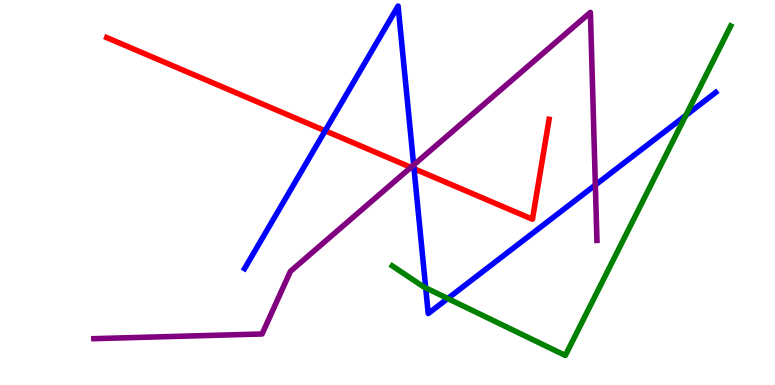[{'lines': ['blue', 'red'], 'intersections': [{'x': 4.2, 'y': 6.6}, {'x': 5.34, 'y': 5.62}]}, {'lines': ['green', 'red'], 'intersections': []}, {'lines': ['purple', 'red'], 'intersections': [{'x': 5.3, 'y': 5.65}]}, {'lines': ['blue', 'green'], 'intersections': [{'x': 5.49, 'y': 2.52}, {'x': 5.78, 'y': 2.25}, {'x': 8.85, 'y': 7.0}]}, {'lines': ['blue', 'purple'], 'intersections': [{'x': 5.34, 'y': 5.72}, {'x': 7.68, 'y': 5.19}]}, {'lines': ['green', 'purple'], 'intersections': []}]